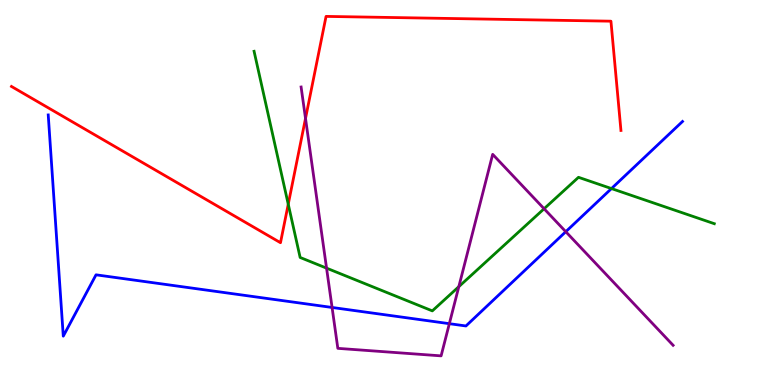[{'lines': ['blue', 'red'], 'intersections': []}, {'lines': ['green', 'red'], 'intersections': [{'x': 3.72, 'y': 4.7}]}, {'lines': ['purple', 'red'], 'intersections': [{'x': 3.94, 'y': 6.92}]}, {'lines': ['blue', 'green'], 'intersections': [{'x': 7.89, 'y': 5.1}]}, {'lines': ['blue', 'purple'], 'intersections': [{'x': 4.28, 'y': 2.01}, {'x': 5.8, 'y': 1.59}, {'x': 7.3, 'y': 3.98}]}, {'lines': ['green', 'purple'], 'intersections': [{'x': 4.21, 'y': 3.04}, {'x': 5.92, 'y': 2.55}, {'x': 7.02, 'y': 4.58}]}]